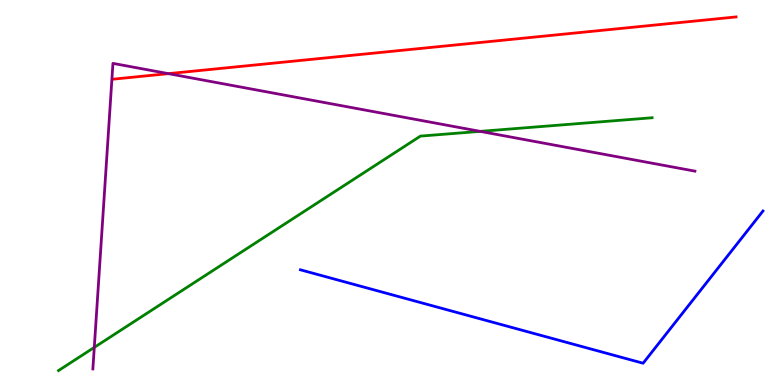[{'lines': ['blue', 'red'], 'intersections': []}, {'lines': ['green', 'red'], 'intersections': []}, {'lines': ['purple', 'red'], 'intersections': [{'x': 2.17, 'y': 8.09}]}, {'lines': ['blue', 'green'], 'intersections': []}, {'lines': ['blue', 'purple'], 'intersections': []}, {'lines': ['green', 'purple'], 'intersections': [{'x': 1.22, 'y': 0.977}, {'x': 6.2, 'y': 6.59}]}]